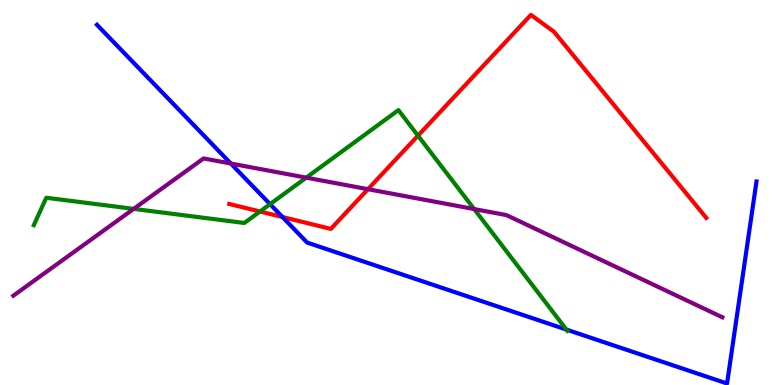[{'lines': ['blue', 'red'], 'intersections': [{'x': 3.64, 'y': 4.36}]}, {'lines': ['green', 'red'], 'intersections': [{'x': 3.35, 'y': 4.51}, {'x': 5.39, 'y': 6.48}]}, {'lines': ['purple', 'red'], 'intersections': [{'x': 4.75, 'y': 5.09}]}, {'lines': ['blue', 'green'], 'intersections': [{'x': 3.48, 'y': 4.7}, {'x': 7.31, 'y': 1.44}]}, {'lines': ['blue', 'purple'], 'intersections': [{'x': 2.98, 'y': 5.75}]}, {'lines': ['green', 'purple'], 'intersections': [{'x': 1.72, 'y': 4.57}, {'x': 3.95, 'y': 5.39}, {'x': 6.12, 'y': 4.57}]}]